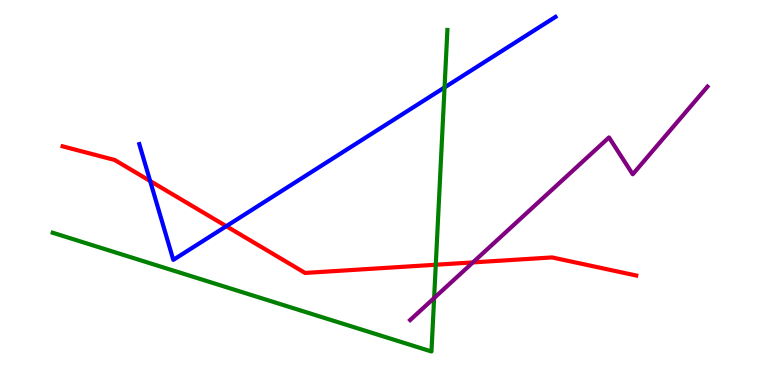[{'lines': ['blue', 'red'], 'intersections': [{'x': 1.94, 'y': 5.3}, {'x': 2.92, 'y': 4.13}]}, {'lines': ['green', 'red'], 'intersections': [{'x': 5.62, 'y': 3.12}]}, {'lines': ['purple', 'red'], 'intersections': [{'x': 6.1, 'y': 3.18}]}, {'lines': ['blue', 'green'], 'intersections': [{'x': 5.74, 'y': 7.73}]}, {'lines': ['blue', 'purple'], 'intersections': []}, {'lines': ['green', 'purple'], 'intersections': [{'x': 5.6, 'y': 2.26}]}]